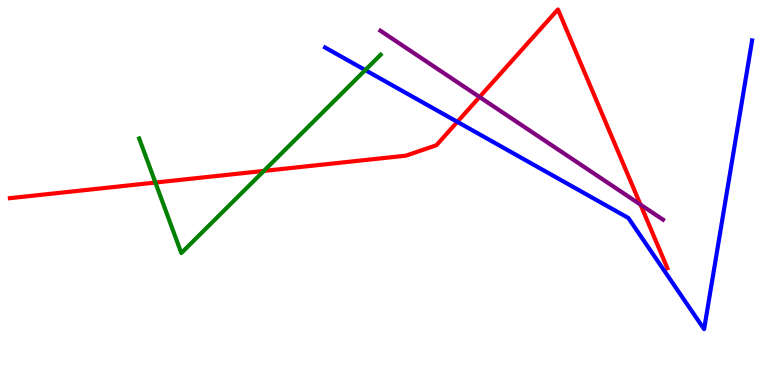[{'lines': ['blue', 'red'], 'intersections': [{'x': 5.9, 'y': 6.84}]}, {'lines': ['green', 'red'], 'intersections': [{'x': 2.01, 'y': 5.26}, {'x': 3.41, 'y': 5.56}]}, {'lines': ['purple', 'red'], 'intersections': [{'x': 6.19, 'y': 7.48}, {'x': 8.26, 'y': 4.69}]}, {'lines': ['blue', 'green'], 'intersections': [{'x': 4.71, 'y': 8.18}]}, {'lines': ['blue', 'purple'], 'intersections': []}, {'lines': ['green', 'purple'], 'intersections': []}]